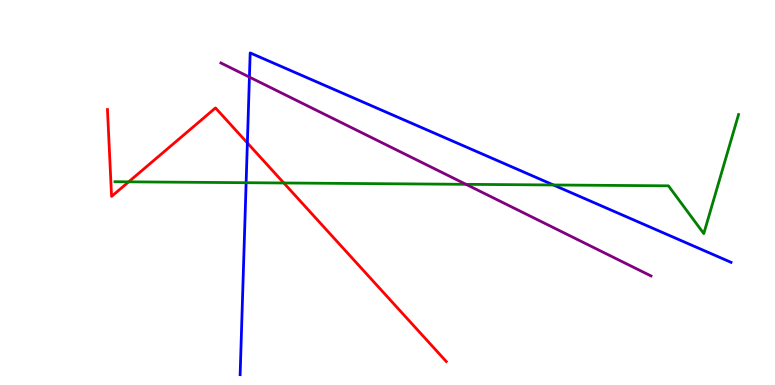[{'lines': ['blue', 'red'], 'intersections': [{'x': 3.19, 'y': 6.29}]}, {'lines': ['green', 'red'], 'intersections': [{'x': 1.66, 'y': 5.28}, {'x': 3.66, 'y': 5.25}]}, {'lines': ['purple', 'red'], 'intersections': []}, {'lines': ['blue', 'green'], 'intersections': [{'x': 3.18, 'y': 5.25}, {'x': 7.14, 'y': 5.2}]}, {'lines': ['blue', 'purple'], 'intersections': [{'x': 3.22, 'y': 8.0}]}, {'lines': ['green', 'purple'], 'intersections': [{'x': 6.01, 'y': 5.21}]}]